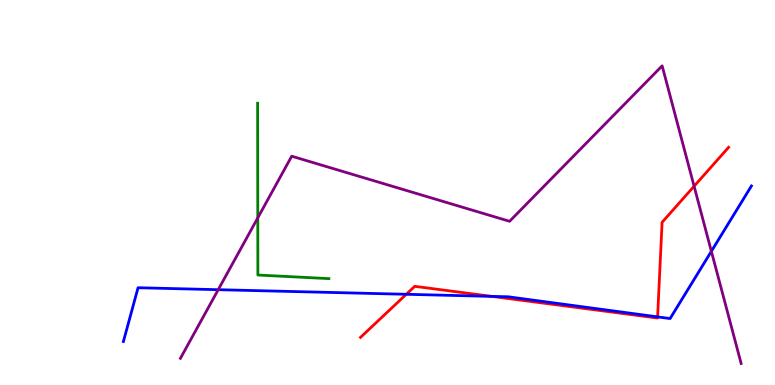[{'lines': ['blue', 'red'], 'intersections': [{'x': 5.24, 'y': 2.36}, {'x': 6.35, 'y': 2.3}, {'x': 8.49, 'y': 1.77}]}, {'lines': ['green', 'red'], 'intersections': []}, {'lines': ['purple', 'red'], 'intersections': [{'x': 8.96, 'y': 5.16}]}, {'lines': ['blue', 'green'], 'intersections': []}, {'lines': ['blue', 'purple'], 'intersections': [{'x': 2.82, 'y': 2.48}, {'x': 9.18, 'y': 3.47}]}, {'lines': ['green', 'purple'], 'intersections': [{'x': 3.33, 'y': 4.34}]}]